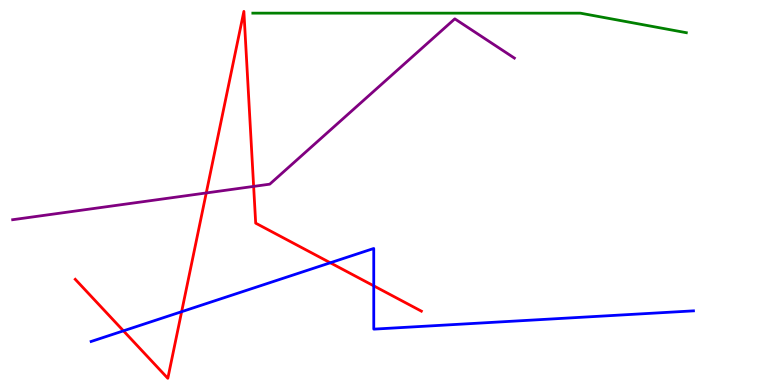[{'lines': ['blue', 'red'], 'intersections': [{'x': 1.59, 'y': 1.41}, {'x': 2.34, 'y': 1.9}, {'x': 4.26, 'y': 3.17}, {'x': 4.82, 'y': 2.58}]}, {'lines': ['green', 'red'], 'intersections': []}, {'lines': ['purple', 'red'], 'intersections': [{'x': 2.66, 'y': 4.99}, {'x': 3.27, 'y': 5.16}]}, {'lines': ['blue', 'green'], 'intersections': []}, {'lines': ['blue', 'purple'], 'intersections': []}, {'lines': ['green', 'purple'], 'intersections': []}]